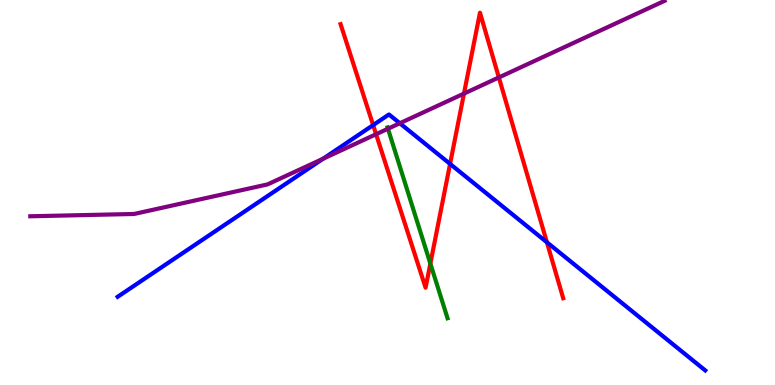[{'lines': ['blue', 'red'], 'intersections': [{'x': 4.81, 'y': 6.75}, {'x': 5.81, 'y': 5.74}, {'x': 7.06, 'y': 3.71}]}, {'lines': ['green', 'red'], 'intersections': [{'x': 5.55, 'y': 3.15}]}, {'lines': ['purple', 'red'], 'intersections': [{'x': 4.85, 'y': 6.51}, {'x': 5.99, 'y': 7.57}, {'x': 6.44, 'y': 7.99}]}, {'lines': ['blue', 'green'], 'intersections': []}, {'lines': ['blue', 'purple'], 'intersections': [{'x': 4.17, 'y': 5.88}, {'x': 5.16, 'y': 6.8}]}, {'lines': ['green', 'purple'], 'intersections': [{'x': 5.01, 'y': 6.66}]}]